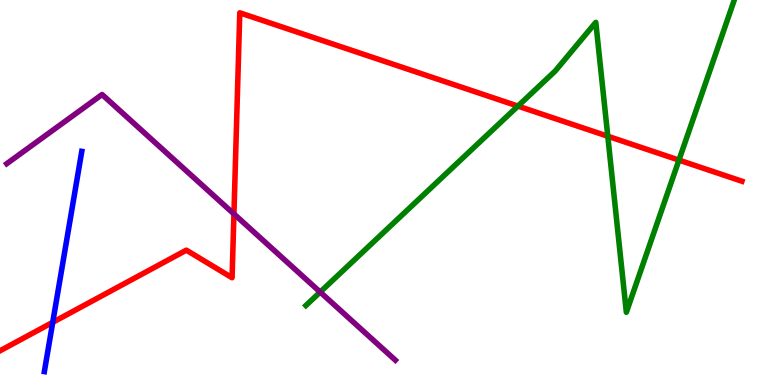[{'lines': ['blue', 'red'], 'intersections': [{'x': 0.68, 'y': 1.63}]}, {'lines': ['green', 'red'], 'intersections': [{'x': 6.68, 'y': 7.24}, {'x': 7.84, 'y': 6.46}, {'x': 8.76, 'y': 5.84}]}, {'lines': ['purple', 'red'], 'intersections': [{'x': 3.02, 'y': 4.44}]}, {'lines': ['blue', 'green'], 'intersections': []}, {'lines': ['blue', 'purple'], 'intersections': []}, {'lines': ['green', 'purple'], 'intersections': [{'x': 4.13, 'y': 2.41}]}]